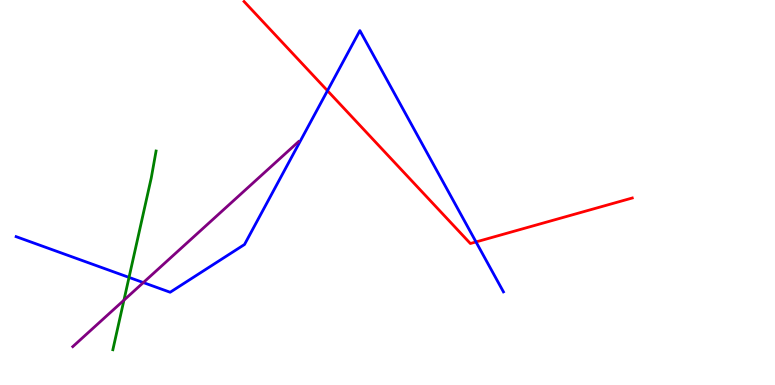[{'lines': ['blue', 'red'], 'intersections': [{'x': 4.23, 'y': 7.64}, {'x': 6.14, 'y': 3.72}]}, {'lines': ['green', 'red'], 'intersections': []}, {'lines': ['purple', 'red'], 'intersections': []}, {'lines': ['blue', 'green'], 'intersections': [{'x': 1.66, 'y': 2.79}]}, {'lines': ['blue', 'purple'], 'intersections': [{'x': 1.85, 'y': 2.66}]}, {'lines': ['green', 'purple'], 'intersections': [{'x': 1.6, 'y': 2.2}]}]